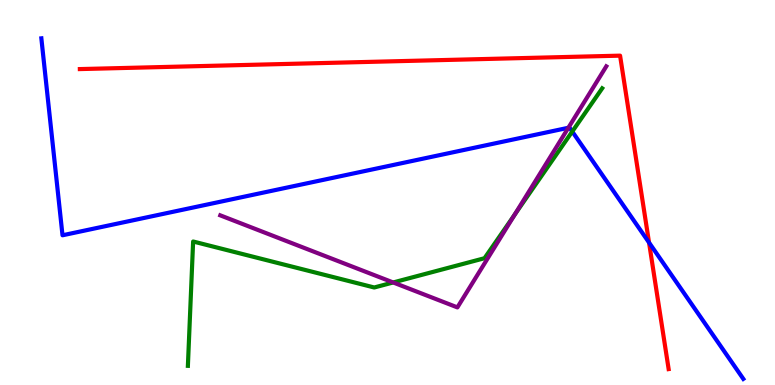[{'lines': ['blue', 'red'], 'intersections': [{'x': 8.37, 'y': 3.7}]}, {'lines': ['green', 'red'], 'intersections': []}, {'lines': ['purple', 'red'], 'intersections': []}, {'lines': ['blue', 'green'], 'intersections': [{'x': 7.38, 'y': 6.58}]}, {'lines': ['blue', 'purple'], 'intersections': [{'x': 7.33, 'y': 6.68}]}, {'lines': ['green', 'purple'], 'intersections': [{'x': 5.07, 'y': 2.66}, {'x': 6.64, 'y': 4.43}]}]